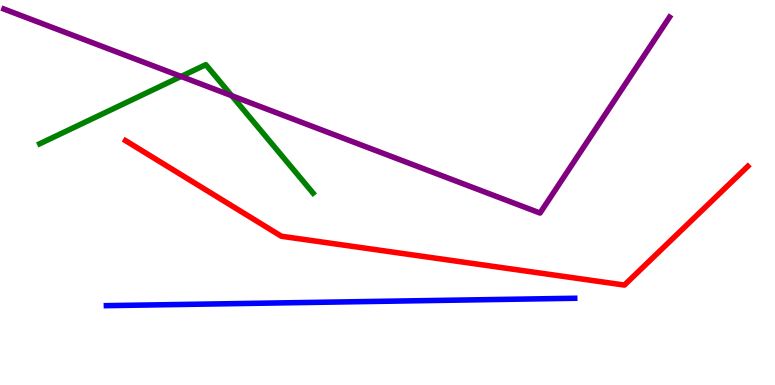[{'lines': ['blue', 'red'], 'intersections': []}, {'lines': ['green', 'red'], 'intersections': []}, {'lines': ['purple', 'red'], 'intersections': []}, {'lines': ['blue', 'green'], 'intersections': []}, {'lines': ['blue', 'purple'], 'intersections': []}, {'lines': ['green', 'purple'], 'intersections': [{'x': 2.34, 'y': 8.01}, {'x': 2.99, 'y': 7.51}]}]